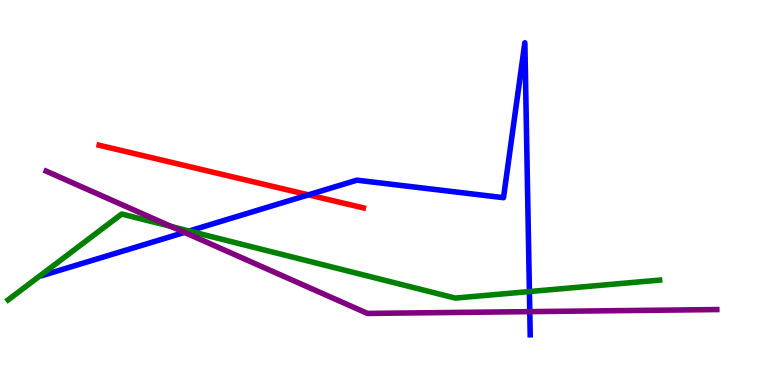[{'lines': ['blue', 'red'], 'intersections': [{'x': 3.98, 'y': 4.94}]}, {'lines': ['green', 'red'], 'intersections': []}, {'lines': ['purple', 'red'], 'intersections': []}, {'lines': ['blue', 'green'], 'intersections': [{'x': 2.44, 'y': 4.0}, {'x': 6.83, 'y': 2.43}]}, {'lines': ['blue', 'purple'], 'intersections': [{'x': 2.38, 'y': 3.96}, {'x': 6.84, 'y': 1.91}]}, {'lines': ['green', 'purple'], 'intersections': [{'x': 2.21, 'y': 4.12}]}]